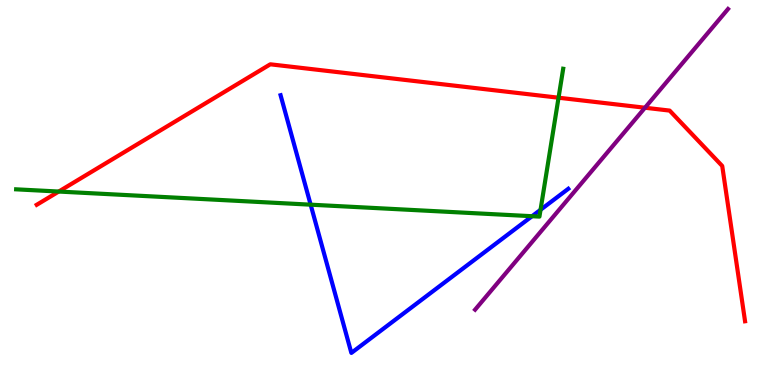[{'lines': ['blue', 'red'], 'intersections': []}, {'lines': ['green', 'red'], 'intersections': [{'x': 0.758, 'y': 5.02}, {'x': 7.21, 'y': 7.46}]}, {'lines': ['purple', 'red'], 'intersections': [{'x': 8.32, 'y': 7.2}]}, {'lines': ['blue', 'green'], 'intersections': [{'x': 4.01, 'y': 4.68}, {'x': 6.87, 'y': 4.38}, {'x': 6.97, 'y': 4.55}]}, {'lines': ['blue', 'purple'], 'intersections': []}, {'lines': ['green', 'purple'], 'intersections': []}]